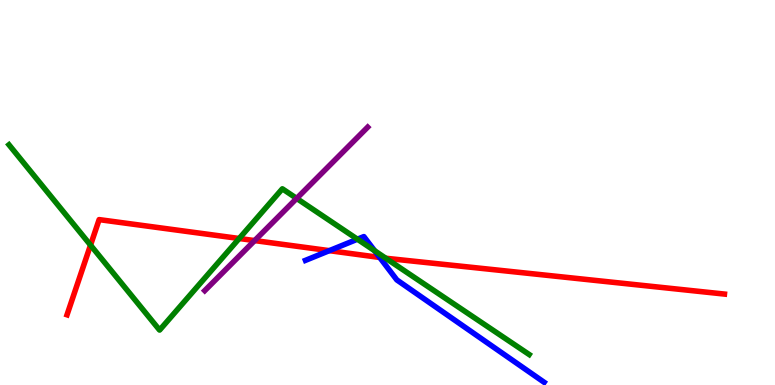[{'lines': ['blue', 'red'], 'intersections': [{'x': 4.25, 'y': 3.49}, {'x': 4.9, 'y': 3.31}]}, {'lines': ['green', 'red'], 'intersections': [{'x': 1.17, 'y': 3.63}, {'x': 3.09, 'y': 3.81}, {'x': 4.98, 'y': 3.29}]}, {'lines': ['purple', 'red'], 'intersections': [{'x': 3.29, 'y': 3.75}]}, {'lines': ['blue', 'green'], 'intersections': [{'x': 4.61, 'y': 3.79}, {'x': 4.83, 'y': 3.49}]}, {'lines': ['blue', 'purple'], 'intersections': []}, {'lines': ['green', 'purple'], 'intersections': [{'x': 3.83, 'y': 4.85}]}]